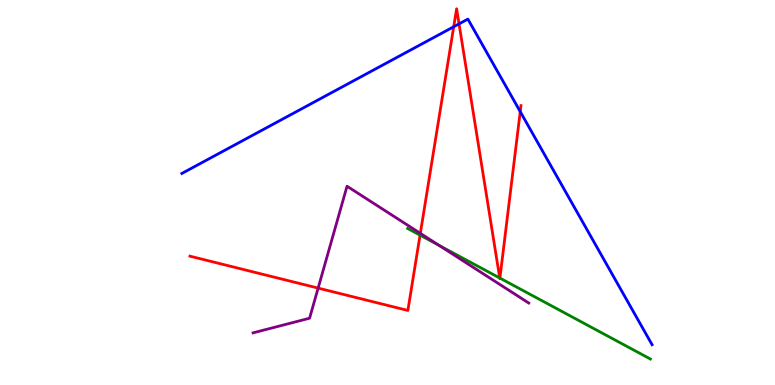[{'lines': ['blue', 'red'], 'intersections': [{'x': 5.85, 'y': 9.31}, {'x': 5.92, 'y': 9.38}, {'x': 6.71, 'y': 7.1}]}, {'lines': ['green', 'red'], 'intersections': [{'x': 5.42, 'y': 3.89}, {'x': 6.45, 'y': 2.78}, {'x': 6.45, 'y': 2.78}]}, {'lines': ['purple', 'red'], 'intersections': [{'x': 4.1, 'y': 2.52}, {'x': 5.42, 'y': 3.94}]}, {'lines': ['blue', 'green'], 'intersections': []}, {'lines': ['blue', 'purple'], 'intersections': []}, {'lines': ['green', 'purple'], 'intersections': [{'x': 5.66, 'y': 3.63}]}]